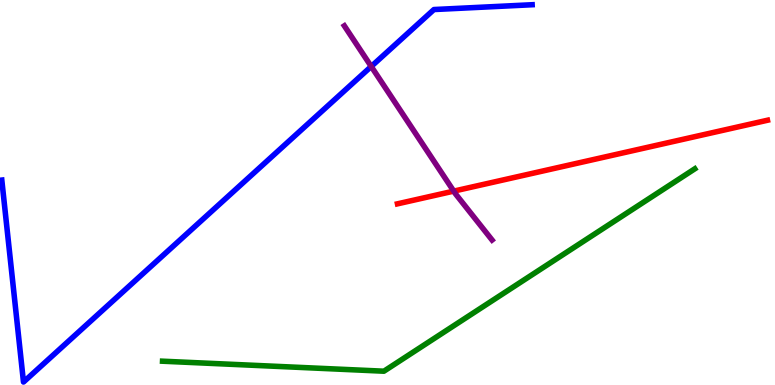[{'lines': ['blue', 'red'], 'intersections': []}, {'lines': ['green', 'red'], 'intersections': []}, {'lines': ['purple', 'red'], 'intersections': [{'x': 5.85, 'y': 5.04}]}, {'lines': ['blue', 'green'], 'intersections': []}, {'lines': ['blue', 'purple'], 'intersections': [{'x': 4.79, 'y': 8.27}]}, {'lines': ['green', 'purple'], 'intersections': []}]